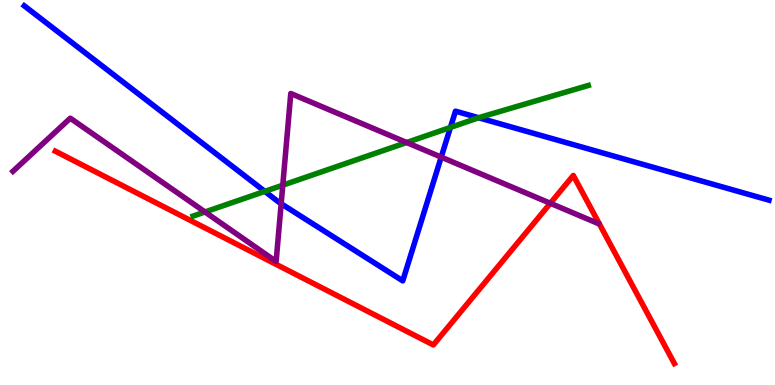[{'lines': ['blue', 'red'], 'intersections': []}, {'lines': ['green', 'red'], 'intersections': []}, {'lines': ['purple', 'red'], 'intersections': [{'x': 7.1, 'y': 4.72}]}, {'lines': ['blue', 'green'], 'intersections': [{'x': 3.42, 'y': 5.03}, {'x': 5.81, 'y': 6.69}, {'x': 6.18, 'y': 6.94}]}, {'lines': ['blue', 'purple'], 'intersections': [{'x': 3.63, 'y': 4.71}, {'x': 5.69, 'y': 5.92}]}, {'lines': ['green', 'purple'], 'intersections': [{'x': 2.65, 'y': 4.49}, {'x': 3.65, 'y': 5.19}, {'x': 5.25, 'y': 6.3}]}]